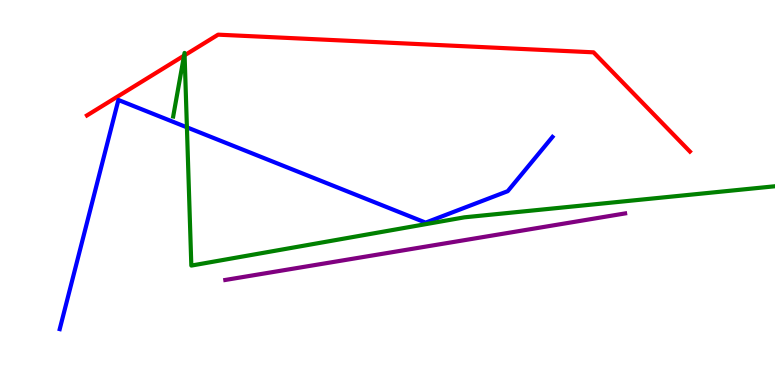[{'lines': ['blue', 'red'], 'intersections': []}, {'lines': ['green', 'red'], 'intersections': [{'x': 2.37, 'y': 8.55}, {'x': 2.38, 'y': 8.56}]}, {'lines': ['purple', 'red'], 'intersections': []}, {'lines': ['blue', 'green'], 'intersections': [{'x': 2.41, 'y': 6.69}]}, {'lines': ['blue', 'purple'], 'intersections': []}, {'lines': ['green', 'purple'], 'intersections': []}]